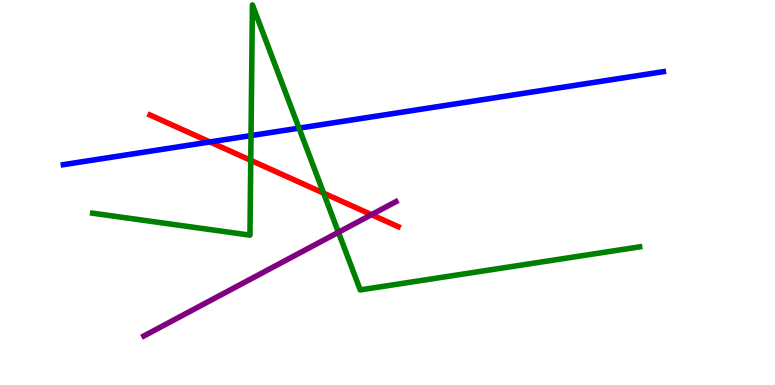[{'lines': ['blue', 'red'], 'intersections': [{'x': 2.71, 'y': 6.31}]}, {'lines': ['green', 'red'], 'intersections': [{'x': 3.24, 'y': 5.84}, {'x': 4.18, 'y': 4.98}]}, {'lines': ['purple', 'red'], 'intersections': [{'x': 4.79, 'y': 4.42}]}, {'lines': ['blue', 'green'], 'intersections': [{'x': 3.24, 'y': 6.48}, {'x': 3.86, 'y': 6.67}]}, {'lines': ['blue', 'purple'], 'intersections': []}, {'lines': ['green', 'purple'], 'intersections': [{'x': 4.37, 'y': 3.97}]}]